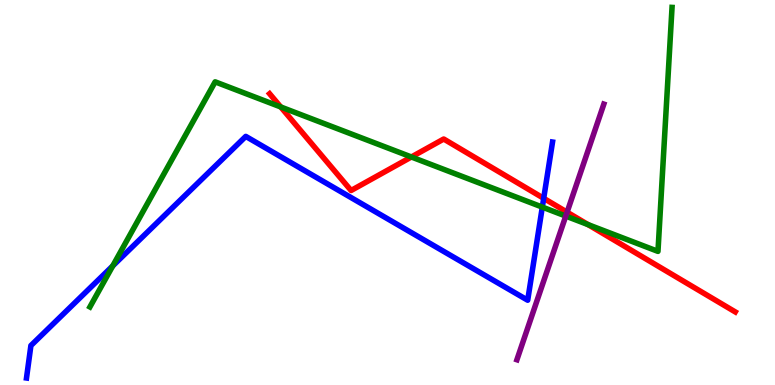[{'lines': ['blue', 'red'], 'intersections': [{'x': 7.02, 'y': 4.85}]}, {'lines': ['green', 'red'], 'intersections': [{'x': 3.62, 'y': 7.22}, {'x': 5.31, 'y': 5.92}, {'x': 7.59, 'y': 4.17}]}, {'lines': ['purple', 'red'], 'intersections': [{'x': 7.32, 'y': 4.49}]}, {'lines': ['blue', 'green'], 'intersections': [{'x': 1.45, 'y': 3.09}, {'x': 7.0, 'y': 4.62}]}, {'lines': ['blue', 'purple'], 'intersections': []}, {'lines': ['green', 'purple'], 'intersections': [{'x': 7.3, 'y': 4.39}]}]